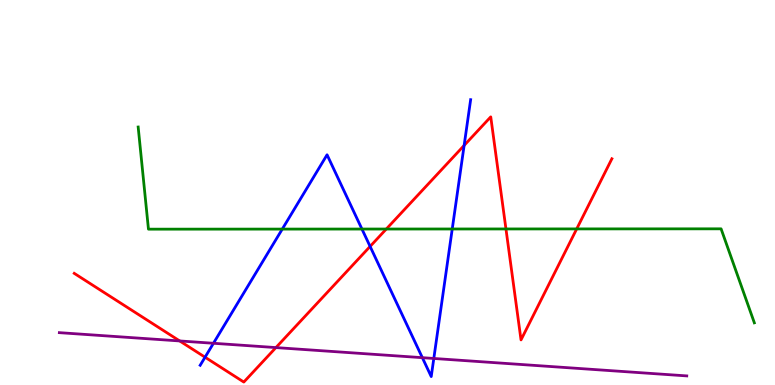[{'lines': ['blue', 'red'], 'intersections': [{'x': 2.65, 'y': 0.722}, {'x': 4.78, 'y': 3.6}, {'x': 5.99, 'y': 6.22}]}, {'lines': ['green', 'red'], 'intersections': [{'x': 4.98, 'y': 4.05}, {'x': 6.53, 'y': 4.05}, {'x': 7.44, 'y': 4.05}]}, {'lines': ['purple', 'red'], 'intersections': [{'x': 2.32, 'y': 1.14}, {'x': 3.56, 'y': 0.972}]}, {'lines': ['blue', 'green'], 'intersections': [{'x': 3.64, 'y': 4.05}, {'x': 4.67, 'y': 4.05}, {'x': 5.84, 'y': 4.05}]}, {'lines': ['blue', 'purple'], 'intersections': [{'x': 2.75, 'y': 1.08}, {'x': 5.45, 'y': 0.71}, {'x': 5.6, 'y': 0.689}]}, {'lines': ['green', 'purple'], 'intersections': []}]